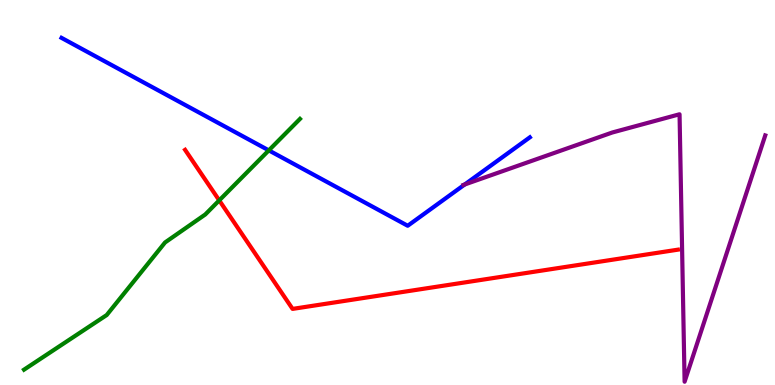[{'lines': ['blue', 'red'], 'intersections': []}, {'lines': ['green', 'red'], 'intersections': [{'x': 2.83, 'y': 4.8}]}, {'lines': ['purple', 'red'], 'intersections': []}, {'lines': ['blue', 'green'], 'intersections': [{'x': 3.47, 'y': 6.09}]}, {'lines': ['blue', 'purple'], 'intersections': [{'x': 6.0, 'y': 5.21}]}, {'lines': ['green', 'purple'], 'intersections': []}]